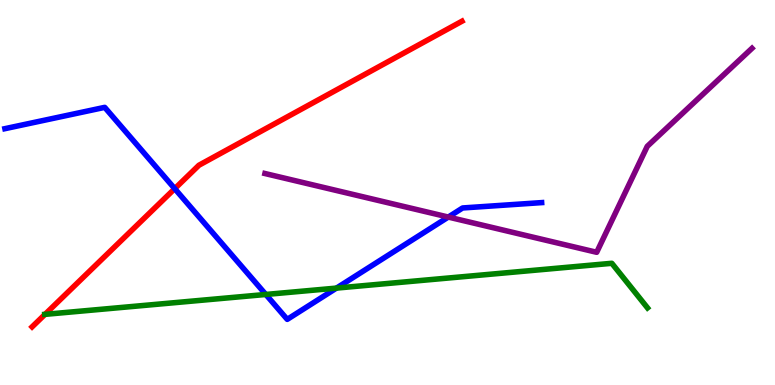[{'lines': ['blue', 'red'], 'intersections': [{'x': 2.25, 'y': 5.1}]}, {'lines': ['green', 'red'], 'intersections': [{'x': 0.581, 'y': 1.83}]}, {'lines': ['purple', 'red'], 'intersections': []}, {'lines': ['blue', 'green'], 'intersections': [{'x': 3.43, 'y': 2.35}, {'x': 4.34, 'y': 2.52}]}, {'lines': ['blue', 'purple'], 'intersections': [{'x': 5.78, 'y': 4.36}]}, {'lines': ['green', 'purple'], 'intersections': []}]